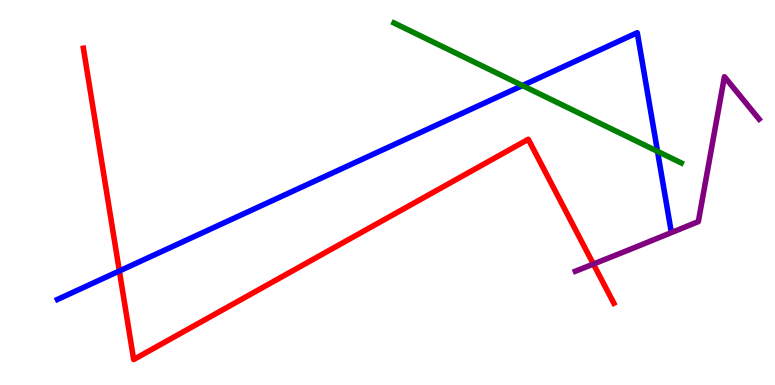[{'lines': ['blue', 'red'], 'intersections': [{'x': 1.54, 'y': 2.96}]}, {'lines': ['green', 'red'], 'intersections': []}, {'lines': ['purple', 'red'], 'intersections': [{'x': 7.66, 'y': 3.14}]}, {'lines': ['blue', 'green'], 'intersections': [{'x': 6.74, 'y': 7.78}, {'x': 8.48, 'y': 6.07}]}, {'lines': ['blue', 'purple'], 'intersections': []}, {'lines': ['green', 'purple'], 'intersections': []}]